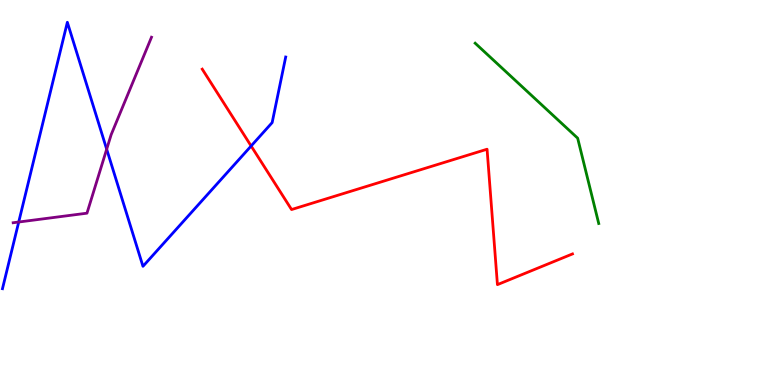[{'lines': ['blue', 'red'], 'intersections': [{'x': 3.24, 'y': 6.21}]}, {'lines': ['green', 'red'], 'intersections': []}, {'lines': ['purple', 'red'], 'intersections': []}, {'lines': ['blue', 'green'], 'intersections': []}, {'lines': ['blue', 'purple'], 'intersections': [{'x': 0.241, 'y': 4.23}, {'x': 1.38, 'y': 6.12}]}, {'lines': ['green', 'purple'], 'intersections': []}]